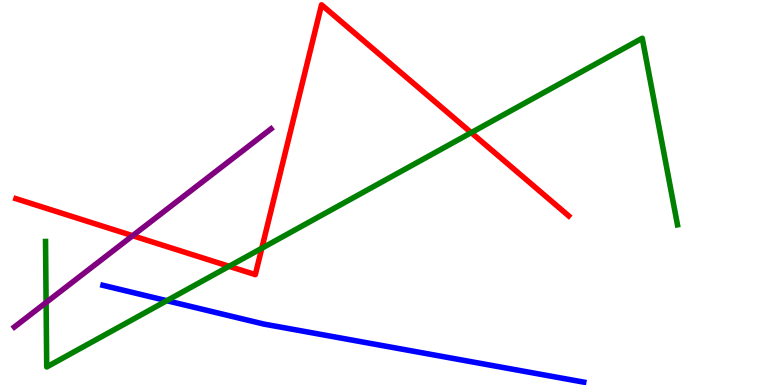[{'lines': ['blue', 'red'], 'intersections': []}, {'lines': ['green', 'red'], 'intersections': [{'x': 2.96, 'y': 3.08}, {'x': 3.38, 'y': 3.55}, {'x': 6.08, 'y': 6.55}]}, {'lines': ['purple', 'red'], 'intersections': [{'x': 1.71, 'y': 3.88}]}, {'lines': ['blue', 'green'], 'intersections': [{'x': 2.15, 'y': 2.19}]}, {'lines': ['blue', 'purple'], 'intersections': []}, {'lines': ['green', 'purple'], 'intersections': [{'x': 0.595, 'y': 2.14}]}]